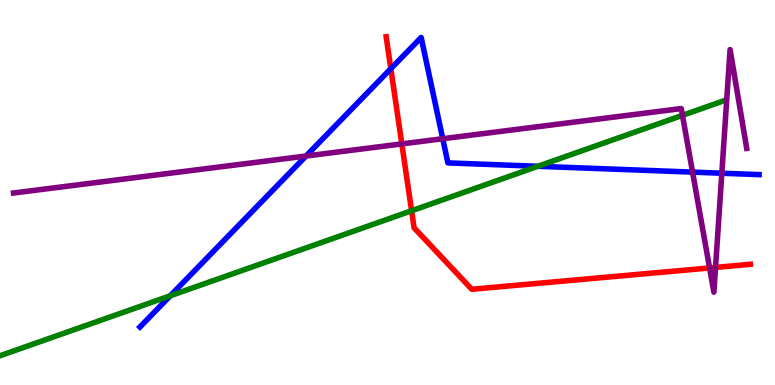[{'lines': ['blue', 'red'], 'intersections': [{'x': 5.04, 'y': 8.22}]}, {'lines': ['green', 'red'], 'intersections': [{'x': 5.31, 'y': 4.53}]}, {'lines': ['purple', 'red'], 'intersections': [{'x': 5.18, 'y': 6.26}, {'x': 9.16, 'y': 3.04}, {'x': 9.23, 'y': 3.05}]}, {'lines': ['blue', 'green'], 'intersections': [{'x': 2.2, 'y': 2.32}, {'x': 6.94, 'y': 5.68}]}, {'lines': ['blue', 'purple'], 'intersections': [{'x': 3.95, 'y': 5.95}, {'x': 5.71, 'y': 6.4}, {'x': 8.94, 'y': 5.53}, {'x': 9.31, 'y': 5.5}]}, {'lines': ['green', 'purple'], 'intersections': [{'x': 8.81, 'y': 7.0}]}]